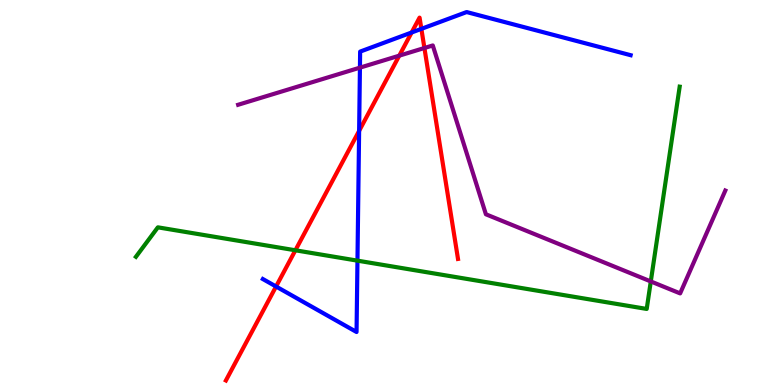[{'lines': ['blue', 'red'], 'intersections': [{'x': 3.56, 'y': 2.56}, {'x': 4.63, 'y': 6.6}, {'x': 5.31, 'y': 9.16}, {'x': 5.44, 'y': 9.25}]}, {'lines': ['green', 'red'], 'intersections': [{'x': 3.81, 'y': 3.5}]}, {'lines': ['purple', 'red'], 'intersections': [{'x': 5.15, 'y': 8.55}, {'x': 5.48, 'y': 8.75}]}, {'lines': ['blue', 'green'], 'intersections': [{'x': 4.61, 'y': 3.23}]}, {'lines': ['blue', 'purple'], 'intersections': [{'x': 4.64, 'y': 8.24}]}, {'lines': ['green', 'purple'], 'intersections': [{'x': 8.4, 'y': 2.69}]}]